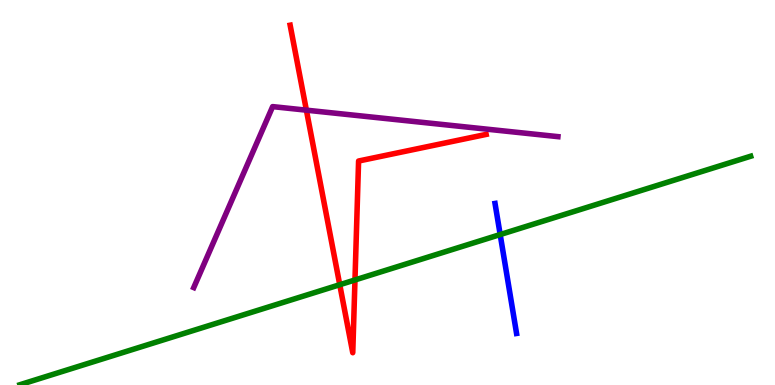[{'lines': ['blue', 'red'], 'intersections': []}, {'lines': ['green', 'red'], 'intersections': [{'x': 4.38, 'y': 2.6}, {'x': 4.58, 'y': 2.73}]}, {'lines': ['purple', 'red'], 'intersections': [{'x': 3.95, 'y': 7.14}]}, {'lines': ['blue', 'green'], 'intersections': [{'x': 6.45, 'y': 3.91}]}, {'lines': ['blue', 'purple'], 'intersections': []}, {'lines': ['green', 'purple'], 'intersections': []}]